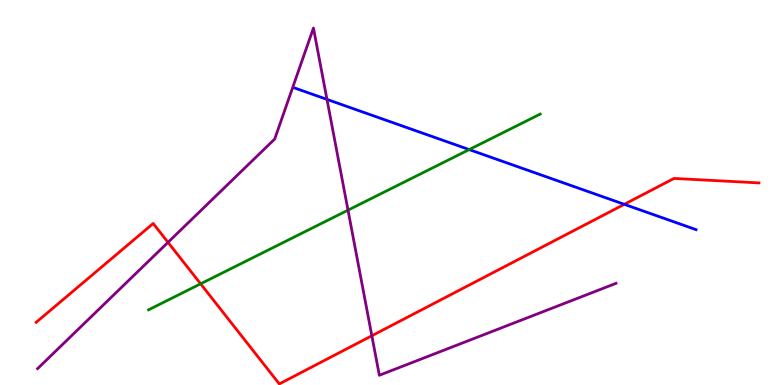[{'lines': ['blue', 'red'], 'intersections': [{'x': 8.06, 'y': 4.69}]}, {'lines': ['green', 'red'], 'intersections': [{'x': 2.59, 'y': 2.63}]}, {'lines': ['purple', 'red'], 'intersections': [{'x': 2.17, 'y': 3.71}, {'x': 4.8, 'y': 1.28}]}, {'lines': ['blue', 'green'], 'intersections': [{'x': 6.05, 'y': 6.11}]}, {'lines': ['blue', 'purple'], 'intersections': [{'x': 4.22, 'y': 7.42}]}, {'lines': ['green', 'purple'], 'intersections': [{'x': 4.49, 'y': 4.54}]}]